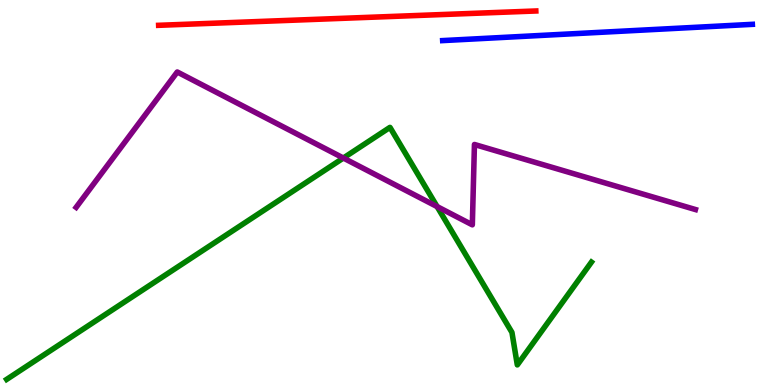[{'lines': ['blue', 'red'], 'intersections': []}, {'lines': ['green', 'red'], 'intersections': []}, {'lines': ['purple', 'red'], 'intersections': []}, {'lines': ['blue', 'green'], 'intersections': []}, {'lines': ['blue', 'purple'], 'intersections': []}, {'lines': ['green', 'purple'], 'intersections': [{'x': 4.43, 'y': 5.9}, {'x': 5.64, 'y': 4.63}]}]